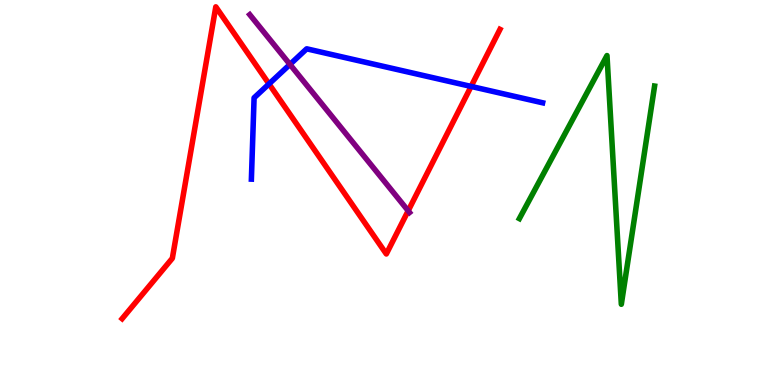[{'lines': ['blue', 'red'], 'intersections': [{'x': 3.47, 'y': 7.82}, {'x': 6.08, 'y': 7.76}]}, {'lines': ['green', 'red'], 'intersections': []}, {'lines': ['purple', 'red'], 'intersections': [{'x': 5.27, 'y': 4.52}]}, {'lines': ['blue', 'green'], 'intersections': []}, {'lines': ['blue', 'purple'], 'intersections': [{'x': 3.74, 'y': 8.33}]}, {'lines': ['green', 'purple'], 'intersections': []}]